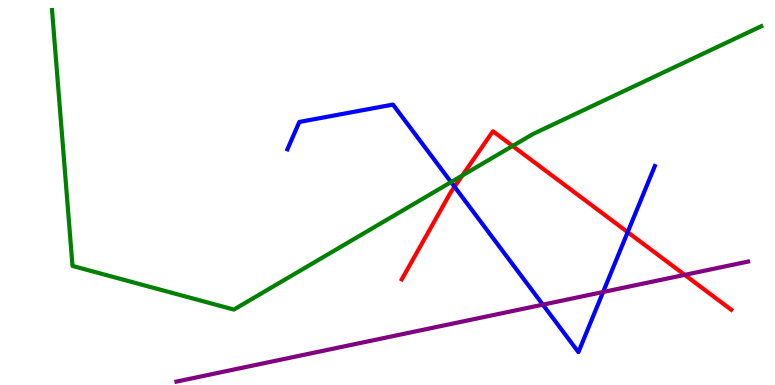[{'lines': ['blue', 'red'], 'intersections': [{'x': 5.86, 'y': 5.15}, {'x': 8.1, 'y': 3.97}]}, {'lines': ['green', 'red'], 'intersections': [{'x': 5.97, 'y': 5.44}, {'x': 6.61, 'y': 6.21}]}, {'lines': ['purple', 'red'], 'intersections': [{'x': 8.84, 'y': 2.86}]}, {'lines': ['blue', 'green'], 'intersections': [{'x': 5.82, 'y': 5.27}]}, {'lines': ['blue', 'purple'], 'intersections': [{'x': 7.0, 'y': 2.09}, {'x': 7.78, 'y': 2.42}]}, {'lines': ['green', 'purple'], 'intersections': []}]